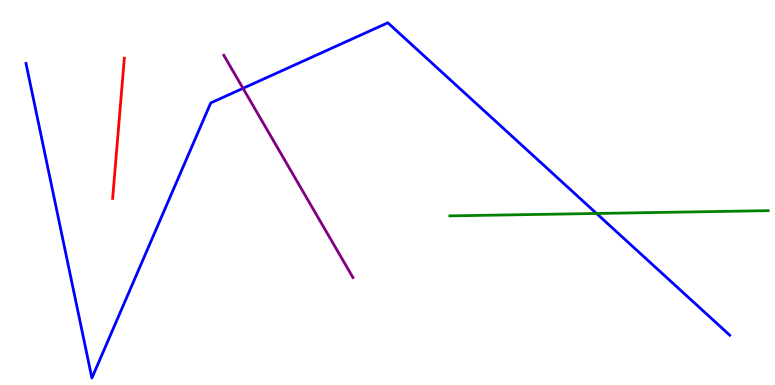[{'lines': ['blue', 'red'], 'intersections': []}, {'lines': ['green', 'red'], 'intersections': []}, {'lines': ['purple', 'red'], 'intersections': []}, {'lines': ['blue', 'green'], 'intersections': [{'x': 7.7, 'y': 4.46}]}, {'lines': ['blue', 'purple'], 'intersections': [{'x': 3.14, 'y': 7.71}]}, {'lines': ['green', 'purple'], 'intersections': []}]